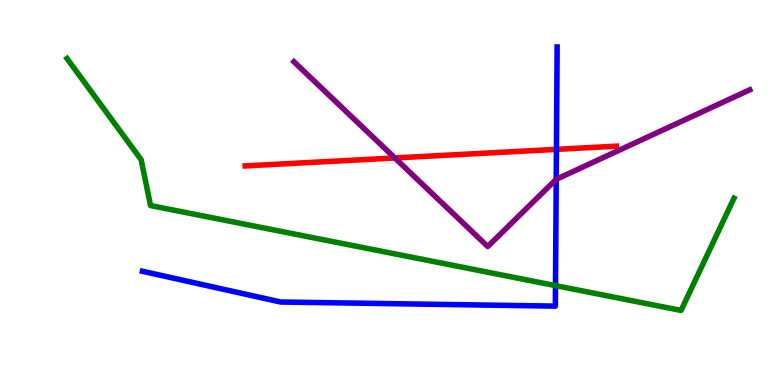[{'lines': ['blue', 'red'], 'intersections': [{'x': 7.18, 'y': 6.12}]}, {'lines': ['green', 'red'], 'intersections': []}, {'lines': ['purple', 'red'], 'intersections': [{'x': 5.09, 'y': 5.9}]}, {'lines': ['blue', 'green'], 'intersections': [{'x': 7.17, 'y': 2.58}]}, {'lines': ['blue', 'purple'], 'intersections': [{'x': 7.18, 'y': 5.34}]}, {'lines': ['green', 'purple'], 'intersections': []}]